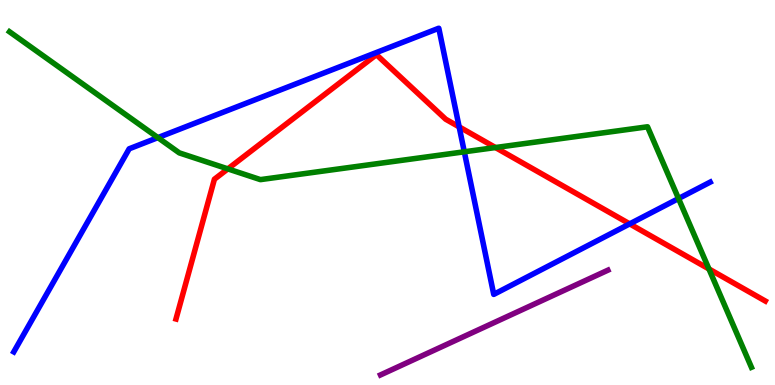[{'lines': ['blue', 'red'], 'intersections': [{'x': 5.92, 'y': 6.7}, {'x': 8.13, 'y': 4.18}]}, {'lines': ['green', 'red'], 'intersections': [{'x': 2.94, 'y': 5.61}, {'x': 6.39, 'y': 6.17}, {'x': 9.15, 'y': 3.01}]}, {'lines': ['purple', 'red'], 'intersections': []}, {'lines': ['blue', 'green'], 'intersections': [{'x': 2.04, 'y': 6.43}, {'x': 5.99, 'y': 6.06}, {'x': 8.76, 'y': 4.84}]}, {'lines': ['blue', 'purple'], 'intersections': []}, {'lines': ['green', 'purple'], 'intersections': []}]